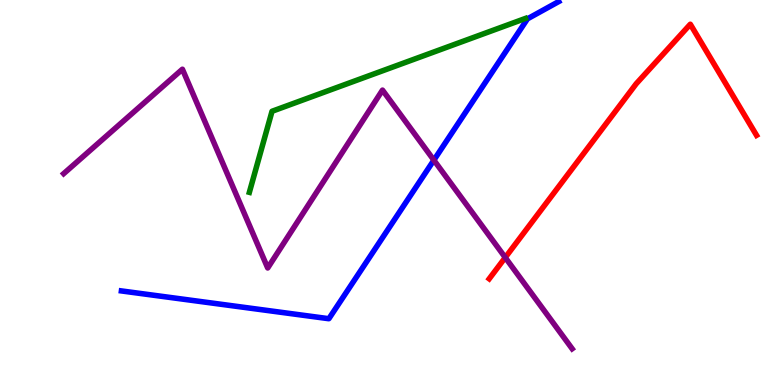[{'lines': ['blue', 'red'], 'intersections': []}, {'lines': ['green', 'red'], 'intersections': []}, {'lines': ['purple', 'red'], 'intersections': [{'x': 6.52, 'y': 3.31}]}, {'lines': ['blue', 'green'], 'intersections': []}, {'lines': ['blue', 'purple'], 'intersections': [{'x': 5.6, 'y': 5.84}]}, {'lines': ['green', 'purple'], 'intersections': []}]